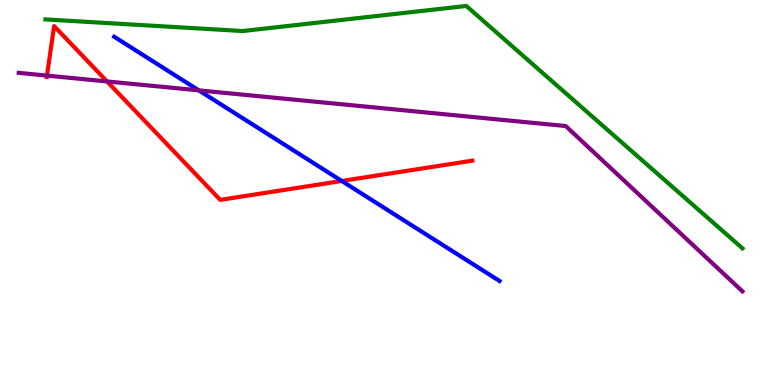[{'lines': ['blue', 'red'], 'intersections': [{'x': 4.41, 'y': 5.3}]}, {'lines': ['green', 'red'], 'intersections': []}, {'lines': ['purple', 'red'], 'intersections': [{'x': 0.606, 'y': 8.04}, {'x': 1.38, 'y': 7.88}]}, {'lines': ['blue', 'green'], 'intersections': []}, {'lines': ['blue', 'purple'], 'intersections': [{'x': 2.57, 'y': 7.65}]}, {'lines': ['green', 'purple'], 'intersections': []}]